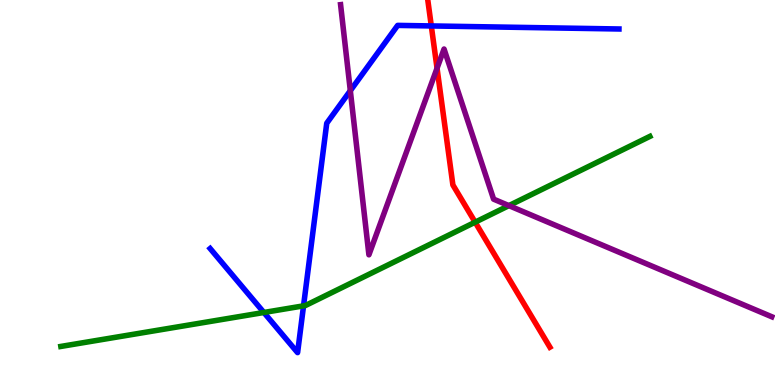[{'lines': ['blue', 'red'], 'intersections': [{'x': 5.57, 'y': 9.33}]}, {'lines': ['green', 'red'], 'intersections': [{'x': 6.13, 'y': 4.23}]}, {'lines': ['purple', 'red'], 'intersections': [{'x': 5.64, 'y': 8.23}]}, {'lines': ['blue', 'green'], 'intersections': [{'x': 3.4, 'y': 1.88}, {'x': 3.92, 'y': 2.06}]}, {'lines': ['blue', 'purple'], 'intersections': [{'x': 4.52, 'y': 7.64}]}, {'lines': ['green', 'purple'], 'intersections': [{'x': 6.57, 'y': 4.66}]}]